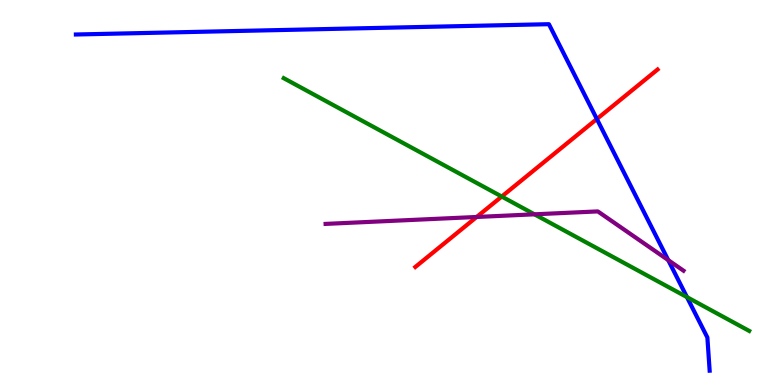[{'lines': ['blue', 'red'], 'intersections': [{'x': 7.7, 'y': 6.91}]}, {'lines': ['green', 'red'], 'intersections': [{'x': 6.47, 'y': 4.89}]}, {'lines': ['purple', 'red'], 'intersections': [{'x': 6.15, 'y': 4.36}]}, {'lines': ['blue', 'green'], 'intersections': [{'x': 8.86, 'y': 2.28}]}, {'lines': ['blue', 'purple'], 'intersections': [{'x': 8.62, 'y': 3.24}]}, {'lines': ['green', 'purple'], 'intersections': [{'x': 6.9, 'y': 4.43}]}]